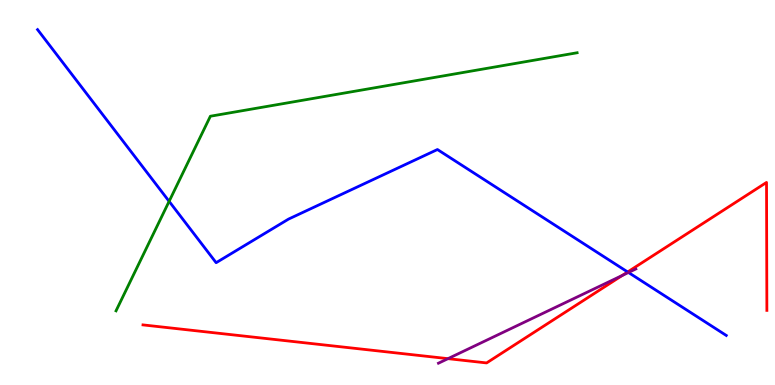[{'lines': ['blue', 'red'], 'intersections': [{'x': 8.1, 'y': 2.94}]}, {'lines': ['green', 'red'], 'intersections': []}, {'lines': ['purple', 'red'], 'intersections': [{'x': 5.78, 'y': 0.684}, {'x': 8.03, 'y': 2.85}]}, {'lines': ['blue', 'green'], 'intersections': [{'x': 2.18, 'y': 4.77}]}, {'lines': ['blue', 'purple'], 'intersections': [{'x': 8.11, 'y': 2.92}]}, {'lines': ['green', 'purple'], 'intersections': []}]